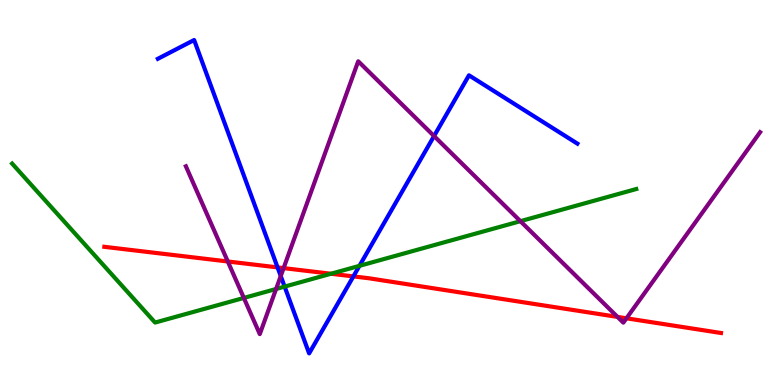[{'lines': ['blue', 'red'], 'intersections': [{'x': 3.58, 'y': 3.05}, {'x': 4.56, 'y': 2.82}]}, {'lines': ['green', 'red'], 'intersections': [{'x': 4.27, 'y': 2.89}]}, {'lines': ['purple', 'red'], 'intersections': [{'x': 2.94, 'y': 3.21}, {'x': 3.66, 'y': 3.04}, {'x': 7.97, 'y': 1.77}, {'x': 8.08, 'y': 1.73}]}, {'lines': ['blue', 'green'], 'intersections': [{'x': 3.67, 'y': 2.56}, {'x': 4.64, 'y': 3.09}]}, {'lines': ['blue', 'purple'], 'intersections': [{'x': 3.62, 'y': 2.83}, {'x': 5.6, 'y': 6.47}]}, {'lines': ['green', 'purple'], 'intersections': [{'x': 3.15, 'y': 2.26}, {'x': 3.56, 'y': 2.49}, {'x': 6.71, 'y': 4.26}]}]